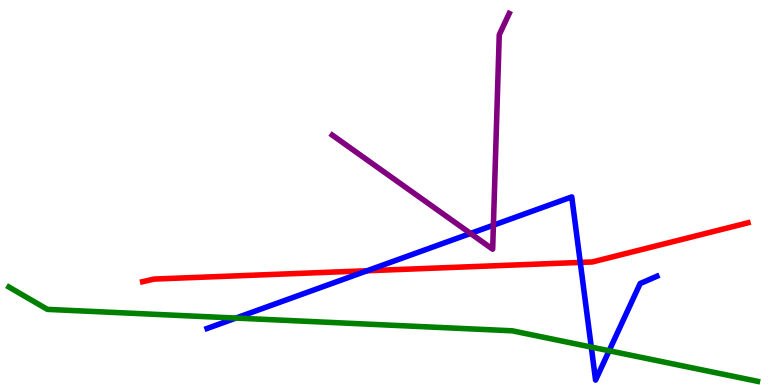[{'lines': ['blue', 'red'], 'intersections': [{'x': 4.74, 'y': 2.97}, {'x': 7.49, 'y': 3.18}]}, {'lines': ['green', 'red'], 'intersections': []}, {'lines': ['purple', 'red'], 'intersections': []}, {'lines': ['blue', 'green'], 'intersections': [{'x': 3.04, 'y': 1.74}, {'x': 7.63, 'y': 0.985}, {'x': 7.86, 'y': 0.89}]}, {'lines': ['blue', 'purple'], 'intersections': [{'x': 6.07, 'y': 3.94}, {'x': 6.37, 'y': 4.15}]}, {'lines': ['green', 'purple'], 'intersections': []}]